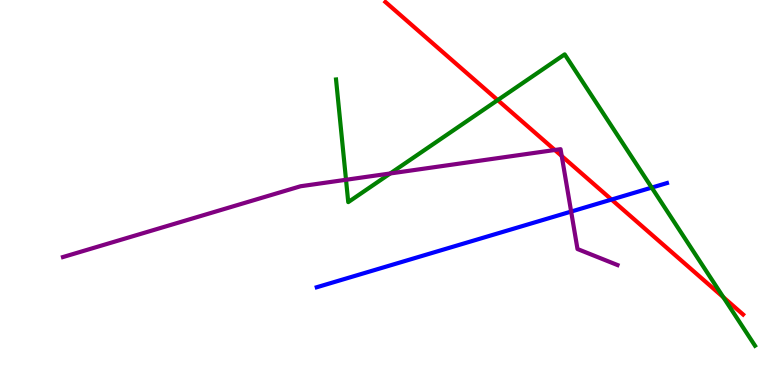[{'lines': ['blue', 'red'], 'intersections': [{'x': 7.89, 'y': 4.82}]}, {'lines': ['green', 'red'], 'intersections': [{'x': 6.42, 'y': 7.4}, {'x': 9.33, 'y': 2.28}]}, {'lines': ['purple', 'red'], 'intersections': [{'x': 7.16, 'y': 6.1}, {'x': 7.25, 'y': 5.95}]}, {'lines': ['blue', 'green'], 'intersections': [{'x': 8.41, 'y': 5.13}]}, {'lines': ['blue', 'purple'], 'intersections': [{'x': 7.37, 'y': 4.5}]}, {'lines': ['green', 'purple'], 'intersections': [{'x': 4.46, 'y': 5.33}, {'x': 5.04, 'y': 5.49}]}]